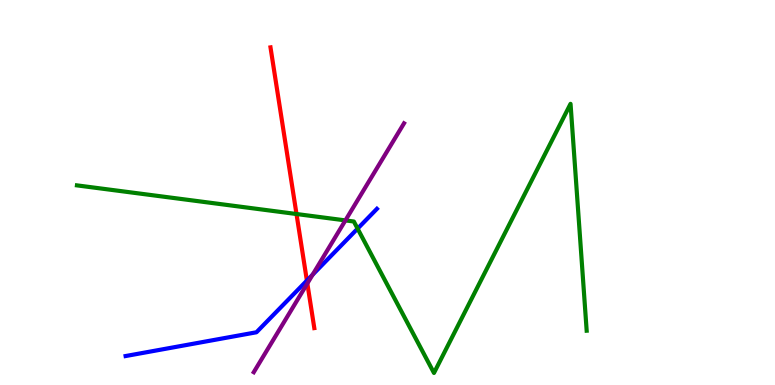[{'lines': ['blue', 'red'], 'intersections': [{'x': 3.96, 'y': 2.71}]}, {'lines': ['green', 'red'], 'intersections': [{'x': 3.83, 'y': 4.44}]}, {'lines': ['purple', 'red'], 'intersections': [{'x': 3.97, 'y': 2.64}]}, {'lines': ['blue', 'green'], 'intersections': [{'x': 4.61, 'y': 4.06}]}, {'lines': ['blue', 'purple'], 'intersections': [{'x': 4.03, 'y': 2.86}]}, {'lines': ['green', 'purple'], 'intersections': [{'x': 4.46, 'y': 4.28}]}]